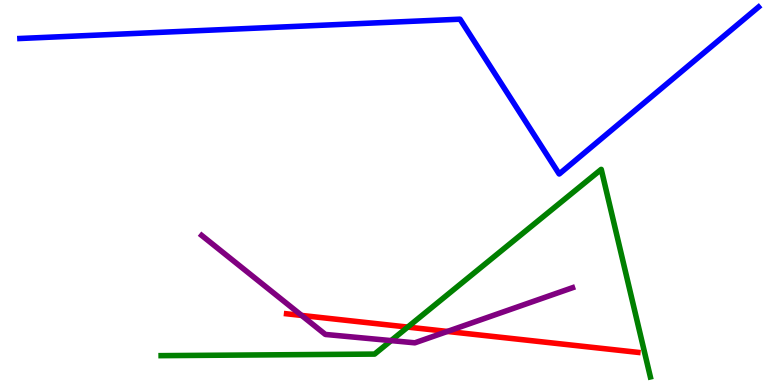[{'lines': ['blue', 'red'], 'intersections': []}, {'lines': ['green', 'red'], 'intersections': [{'x': 5.26, 'y': 1.5}]}, {'lines': ['purple', 'red'], 'intersections': [{'x': 3.89, 'y': 1.81}, {'x': 5.77, 'y': 1.39}]}, {'lines': ['blue', 'green'], 'intersections': []}, {'lines': ['blue', 'purple'], 'intersections': []}, {'lines': ['green', 'purple'], 'intersections': [{'x': 5.05, 'y': 1.15}]}]